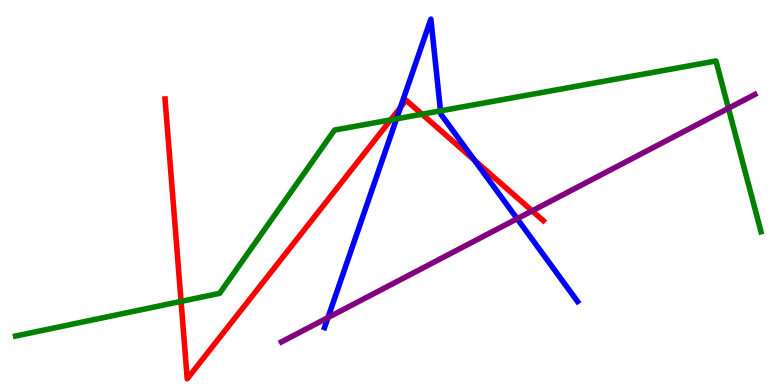[{'lines': ['blue', 'red'], 'intersections': [{'x': 5.17, 'y': 7.21}, {'x': 6.12, 'y': 5.84}]}, {'lines': ['green', 'red'], 'intersections': [{'x': 2.34, 'y': 2.17}, {'x': 5.04, 'y': 6.89}, {'x': 5.45, 'y': 7.03}]}, {'lines': ['purple', 'red'], 'intersections': [{'x': 6.87, 'y': 4.52}]}, {'lines': ['blue', 'green'], 'intersections': [{'x': 5.12, 'y': 6.91}, {'x': 5.68, 'y': 7.12}]}, {'lines': ['blue', 'purple'], 'intersections': [{'x': 4.23, 'y': 1.75}, {'x': 6.67, 'y': 4.32}]}, {'lines': ['green', 'purple'], 'intersections': [{'x': 9.4, 'y': 7.19}]}]